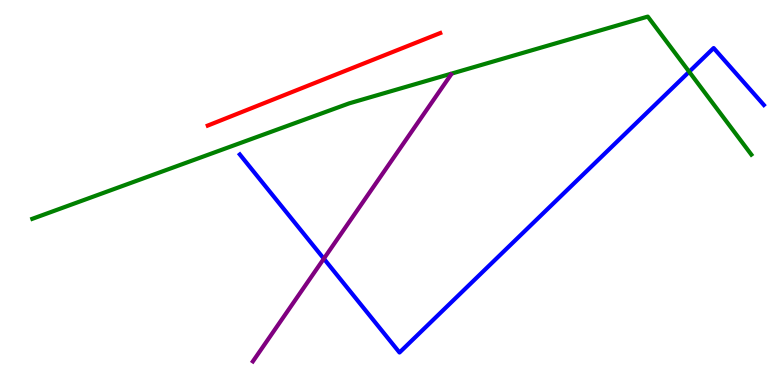[{'lines': ['blue', 'red'], 'intersections': []}, {'lines': ['green', 'red'], 'intersections': []}, {'lines': ['purple', 'red'], 'intersections': []}, {'lines': ['blue', 'green'], 'intersections': [{'x': 8.89, 'y': 8.14}]}, {'lines': ['blue', 'purple'], 'intersections': [{'x': 4.18, 'y': 3.28}]}, {'lines': ['green', 'purple'], 'intersections': []}]